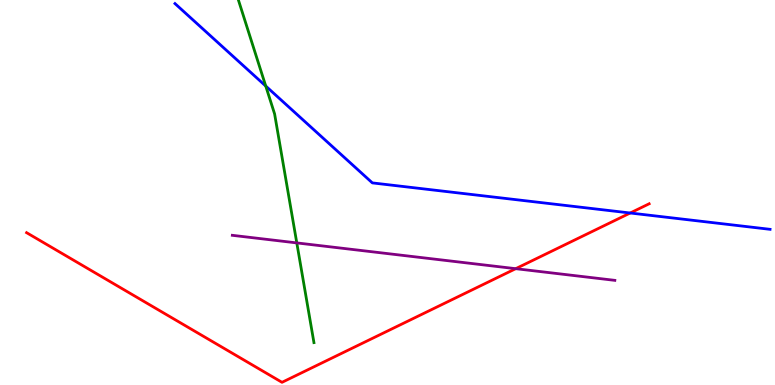[{'lines': ['blue', 'red'], 'intersections': [{'x': 8.13, 'y': 4.47}]}, {'lines': ['green', 'red'], 'intersections': []}, {'lines': ['purple', 'red'], 'intersections': [{'x': 6.65, 'y': 3.02}]}, {'lines': ['blue', 'green'], 'intersections': [{'x': 3.43, 'y': 7.77}]}, {'lines': ['blue', 'purple'], 'intersections': []}, {'lines': ['green', 'purple'], 'intersections': [{'x': 3.83, 'y': 3.69}]}]